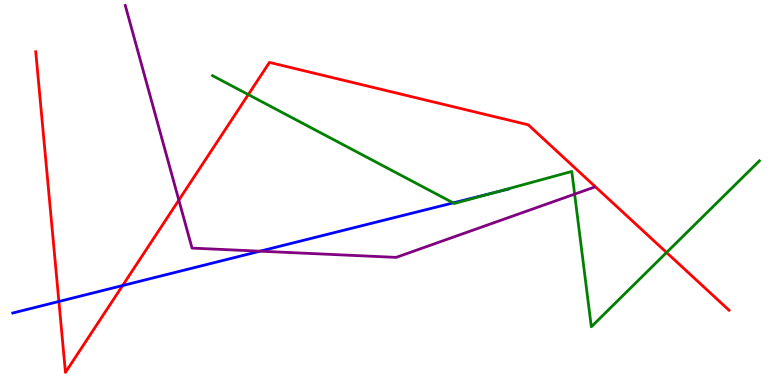[{'lines': ['blue', 'red'], 'intersections': [{'x': 0.76, 'y': 2.17}, {'x': 1.58, 'y': 2.58}]}, {'lines': ['green', 'red'], 'intersections': [{'x': 3.2, 'y': 7.54}, {'x': 8.6, 'y': 3.44}]}, {'lines': ['purple', 'red'], 'intersections': [{'x': 2.31, 'y': 4.8}]}, {'lines': ['blue', 'green'], 'intersections': [{'x': 5.85, 'y': 4.73}, {'x': 6.37, 'y': 5.0}]}, {'lines': ['blue', 'purple'], 'intersections': [{'x': 3.36, 'y': 3.48}]}, {'lines': ['green', 'purple'], 'intersections': [{'x': 7.41, 'y': 4.96}]}]